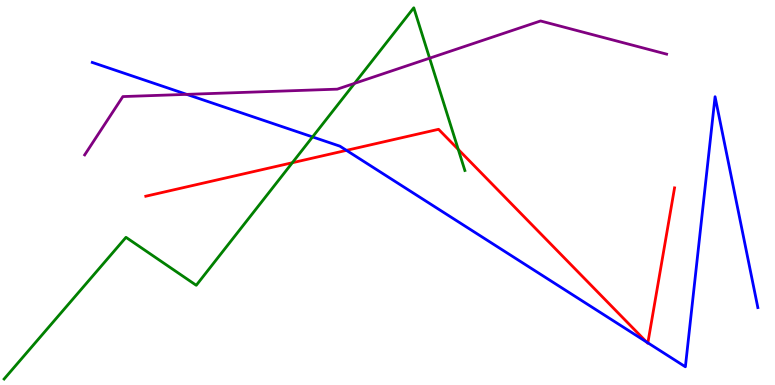[{'lines': ['blue', 'red'], 'intersections': [{'x': 4.47, 'y': 6.09}, {'x': 8.34, 'y': 1.12}, {'x': 8.36, 'y': 1.1}]}, {'lines': ['green', 'red'], 'intersections': [{'x': 3.77, 'y': 5.77}, {'x': 5.91, 'y': 6.12}]}, {'lines': ['purple', 'red'], 'intersections': []}, {'lines': ['blue', 'green'], 'intersections': [{'x': 4.03, 'y': 6.44}]}, {'lines': ['blue', 'purple'], 'intersections': [{'x': 2.41, 'y': 7.55}]}, {'lines': ['green', 'purple'], 'intersections': [{'x': 4.57, 'y': 7.83}, {'x': 5.54, 'y': 8.49}]}]